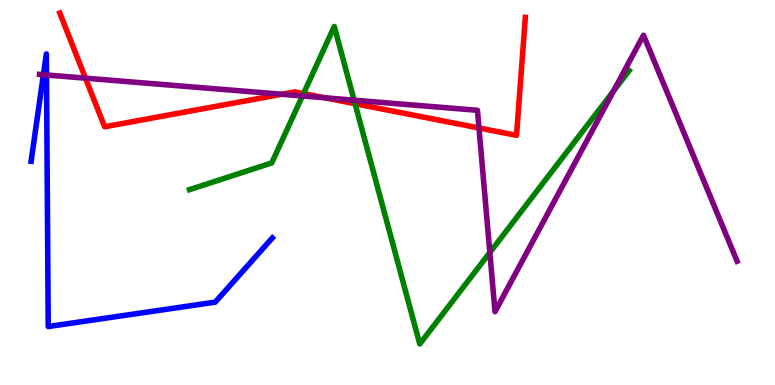[{'lines': ['blue', 'red'], 'intersections': []}, {'lines': ['green', 'red'], 'intersections': [{'x': 3.92, 'y': 7.57}, {'x': 4.58, 'y': 7.31}]}, {'lines': ['purple', 'red'], 'intersections': [{'x': 1.1, 'y': 7.97}, {'x': 3.64, 'y': 7.55}, {'x': 4.19, 'y': 7.46}, {'x': 6.18, 'y': 6.68}]}, {'lines': ['blue', 'green'], 'intersections': []}, {'lines': ['blue', 'purple'], 'intersections': [{'x': 0.56, 'y': 8.06}, {'x': 0.6, 'y': 8.05}]}, {'lines': ['green', 'purple'], 'intersections': [{'x': 3.9, 'y': 7.51}, {'x': 4.57, 'y': 7.4}, {'x': 6.32, 'y': 3.44}, {'x': 7.92, 'y': 7.64}]}]